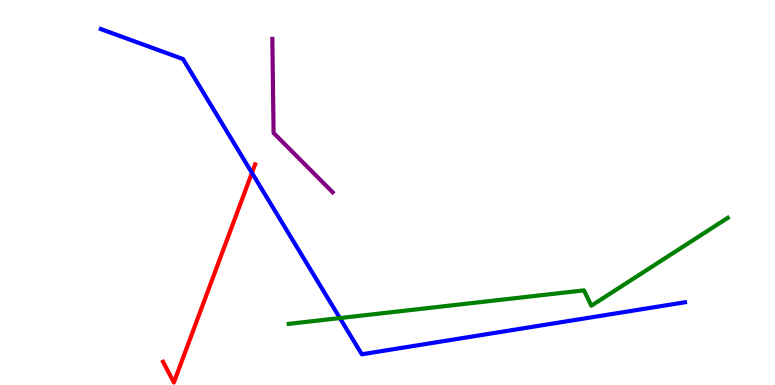[{'lines': ['blue', 'red'], 'intersections': [{'x': 3.25, 'y': 5.51}]}, {'lines': ['green', 'red'], 'intersections': []}, {'lines': ['purple', 'red'], 'intersections': []}, {'lines': ['blue', 'green'], 'intersections': [{'x': 4.39, 'y': 1.74}]}, {'lines': ['blue', 'purple'], 'intersections': []}, {'lines': ['green', 'purple'], 'intersections': []}]